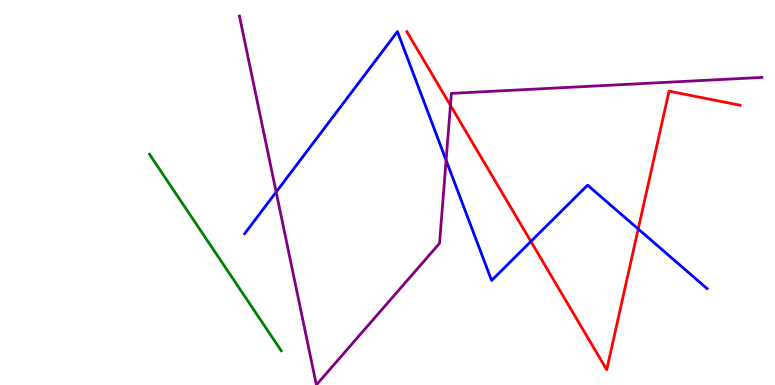[{'lines': ['blue', 'red'], 'intersections': [{'x': 6.85, 'y': 3.73}, {'x': 8.23, 'y': 4.05}]}, {'lines': ['green', 'red'], 'intersections': []}, {'lines': ['purple', 'red'], 'intersections': [{'x': 5.81, 'y': 7.26}]}, {'lines': ['blue', 'green'], 'intersections': []}, {'lines': ['blue', 'purple'], 'intersections': [{'x': 3.56, 'y': 5.01}, {'x': 5.76, 'y': 5.84}]}, {'lines': ['green', 'purple'], 'intersections': []}]